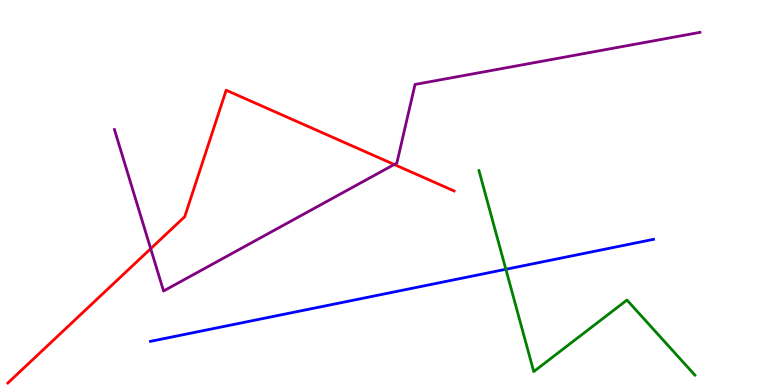[{'lines': ['blue', 'red'], 'intersections': []}, {'lines': ['green', 'red'], 'intersections': []}, {'lines': ['purple', 'red'], 'intersections': [{'x': 1.94, 'y': 3.54}, {'x': 5.09, 'y': 5.73}]}, {'lines': ['blue', 'green'], 'intersections': [{'x': 6.53, 'y': 3.01}]}, {'lines': ['blue', 'purple'], 'intersections': []}, {'lines': ['green', 'purple'], 'intersections': []}]